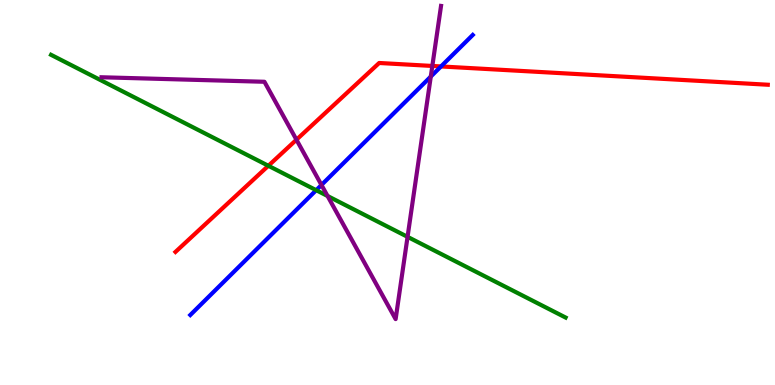[{'lines': ['blue', 'red'], 'intersections': [{'x': 5.69, 'y': 8.27}]}, {'lines': ['green', 'red'], 'intersections': [{'x': 3.46, 'y': 5.69}]}, {'lines': ['purple', 'red'], 'intersections': [{'x': 3.83, 'y': 6.37}, {'x': 5.58, 'y': 8.29}]}, {'lines': ['blue', 'green'], 'intersections': [{'x': 4.08, 'y': 5.06}]}, {'lines': ['blue', 'purple'], 'intersections': [{'x': 4.15, 'y': 5.2}, {'x': 5.56, 'y': 8.01}]}, {'lines': ['green', 'purple'], 'intersections': [{'x': 4.23, 'y': 4.91}, {'x': 5.26, 'y': 3.85}]}]